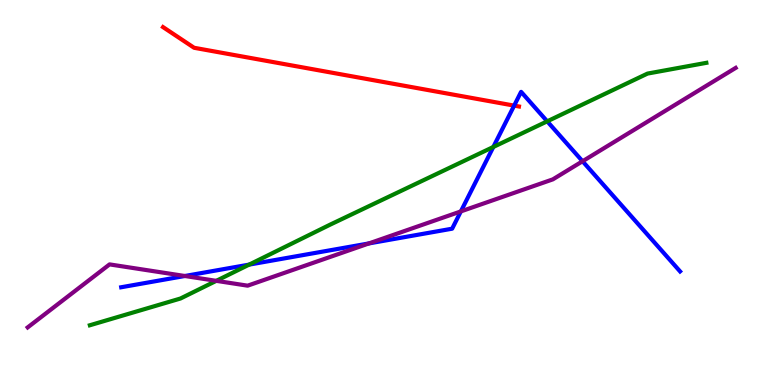[{'lines': ['blue', 'red'], 'intersections': [{'x': 6.63, 'y': 7.26}]}, {'lines': ['green', 'red'], 'intersections': []}, {'lines': ['purple', 'red'], 'intersections': []}, {'lines': ['blue', 'green'], 'intersections': [{'x': 3.21, 'y': 3.13}, {'x': 6.37, 'y': 6.18}, {'x': 7.06, 'y': 6.85}]}, {'lines': ['blue', 'purple'], 'intersections': [{'x': 2.39, 'y': 2.83}, {'x': 4.76, 'y': 3.68}, {'x': 5.95, 'y': 4.51}, {'x': 7.52, 'y': 5.81}]}, {'lines': ['green', 'purple'], 'intersections': [{'x': 2.79, 'y': 2.71}]}]